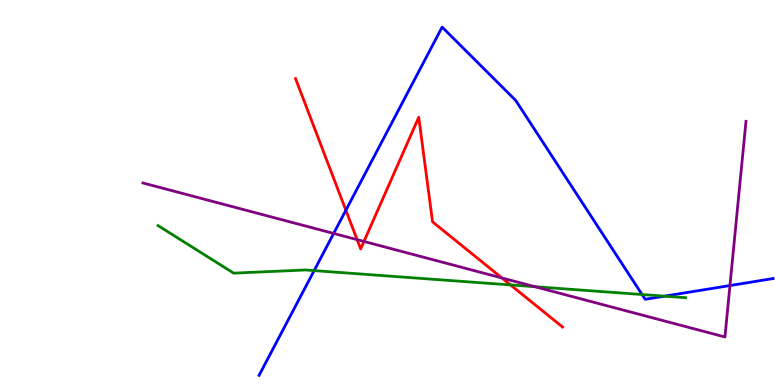[{'lines': ['blue', 'red'], 'intersections': [{'x': 4.46, 'y': 4.54}]}, {'lines': ['green', 'red'], 'intersections': [{'x': 6.59, 'y': 2.6}]}, {'lines': ['purple', 'red'], 'intersections': [{'x': 4.61, 'y': 3.78}, {'x': 4.7, 'y': 3.73}, {'x': 6.48, 'y': 2.78}]}, {'lines': ['blue', 'green'], 'intersections': [{'x': 4.05, 'y': 2.97}, {'x': 8.28, 'y': 2.35}, {'x': 8.57, 'y': 2.31}]}, {'lines': ['blue', 'purple'], 'intersections': [{'x': 4.31, 'y': 3.94}, {'x': 9.42, 'y': 2.58}]}, {'lines': ['green', 'purple'], 'intersections': [{'x': 6.9, 'y': 2.55}]}]